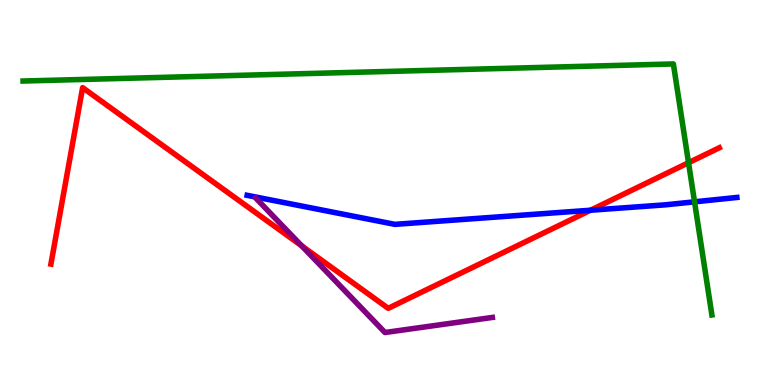[{'lines': ['blue', 'red'], 'intersections': [{'x': 7.62, 'y': 4.54}]}, {'lines': ['green', 'red'], 'intersections': [{'x': 8.88, 'y': 5.77}]}, {'lines': ['purple', 'red'], 'intersections': [{'x': 3.89, 'y': 3.61}]}, {'lines': ['blue', 'green'], 'intersections': [{'x': 8.96, 'y': 4.76}]}, {'lines': ['blue', 'purple'], 'intersections': []}, {'lines': ['green', 'purple'], 'intersections': []}]